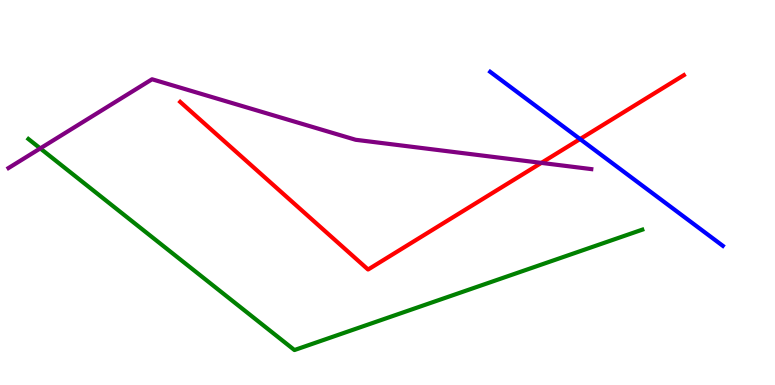[{'lines': ['blue', 'red'], 'intersections': [{'x': 7.48, 'y': 6.39}]}, {'lines': ['green', 'red'], 'intersections': []}, {'lines': ['purple', 'red'], 'intersections': [{'x': 6.98, 'y': 5.77}]}, {'lines': ['blue', 'green'], 'intersections': []}, {'lines': ['blue', 'purple'], 'intersections': []}, {'lines': ['green', 'purple'], 'intersections': [{'x': 0.519, 'y': 6.15}]}]